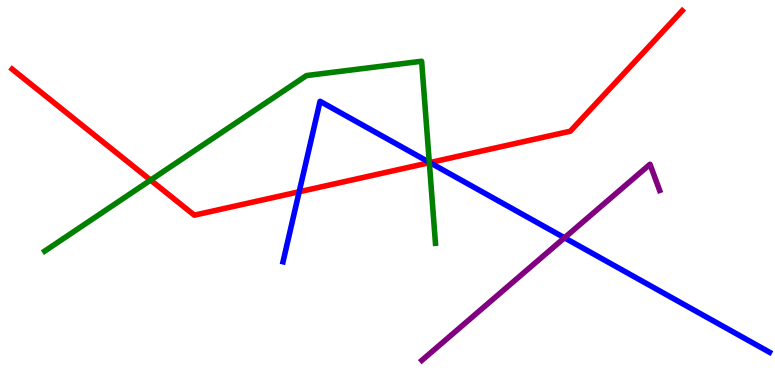[{'lines': ['blue', 'red'], 'intersections': [{'x': 3.86, 'y': 5.02}, {'x': 5.55, 'y': 5.78}]}, {'lines': ['green', 'red'], 'intersections': [{'x': 1.94, 'y': 5.32}, {'x': 5.54, 'y': 5.77}]}, {'lines': ['purple', 'red'], 'intersections': []}, {'lines': ['blue', 'green'], 'intersections': [{'x': 5.54, 'y': 5.78}]}, {'lines': ['blue', 'purple'], 'intersections': [{'x': 7.28, 'y': 3.82}]}, {'lines': ['green', 'purple'], 'intersections': []}]